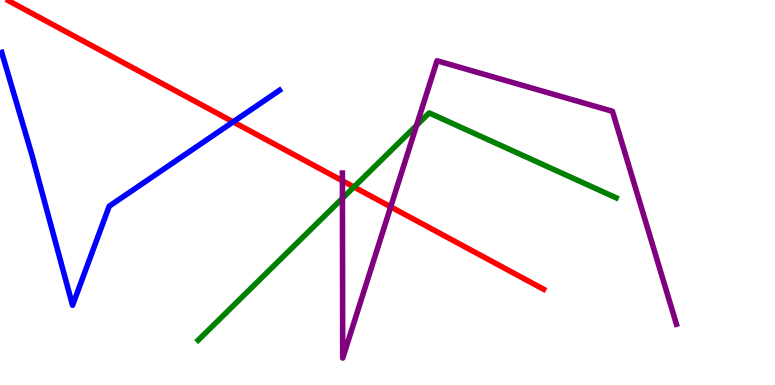[{'lines': ['blue', 'red'], 'intersections': [{'x': 3.01, 'y': 6.83}]}, {'lines': ['green', 'red'], 'intersections': [{'x': 4.57, 'y': 5.14}]}, {'lines': ['purple', 'red'], 'intersections': [{'x': 4.42, 'y': 5.3}, {'x': 5.04, 'y': 4.63}]}, {'lines': ['blue', 'green'], 'intersections': []}, {'lines': ['blue', 'purple'], 'intersections': []}, {'lines': ['green', 'purple'], 'intersections': [{'x': 4.42, 'y': 4.85}, {'x': 5.37, 'y': 6.74}]}]